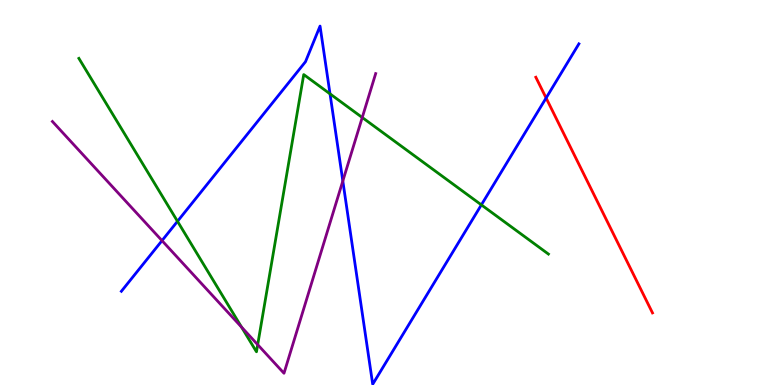[{'lines': ['blue', 'red'], 'intersections': [{'x': 7.05, 'y': 7.45}]}, {'lines': ['green', 'red'], 'intersections': []}, {'lines': ['purple', 'red'], 'intersections': []}, {'lines': ['blue', 'green'], 'intersections': [{'x': 2.29, 'y': 4.25}, {'x': 4.26, 'y': 7.56}, {'x': 6.21, 'y': 4.68}]}, {'lines': ['blue', 'purple'], 'intersections': [{'x': 2.09, 'y': 3.75}, {'x': 4.42, 'y': 5.3}]}, {'lines': ['green', 'purple'], 'intersections': [{'x': 3.12, 'y': 1.5}, {'x': 3.33, 'y': 1.05}, {'x': 4.67, 'y': 6.95}]}]